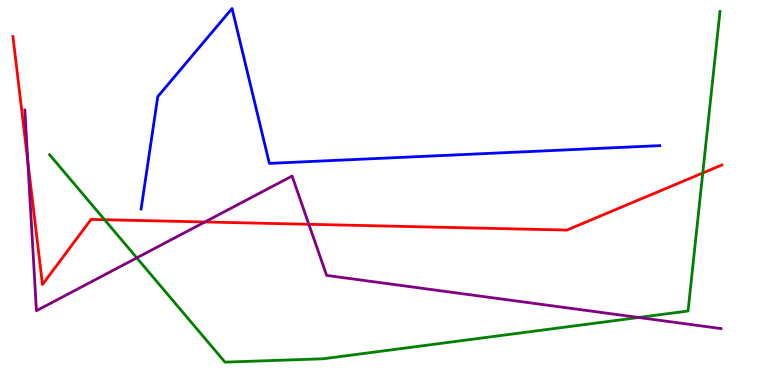[{'lines': ['blue', 'red'], 'intersections': []}, {'lines': ['green', 'red'], 'intersections': [{'x': 1.35, 'y': 4.29}, {'x': 9.07, 'y': 5.51}]}, {'lines': ['purple', 'red'], 'intersections': [{'x': 0.359, 'y': 5.8}, {'x': 2.64, 'y': 4.23}, {'x': 3.99, 'y': 4.17}]}, {'lines': ['blue', 'green'], 'intersections': []}, {'lines': ['blue', 'purple'], 'intersections': []}, {'lines': ['green', 'purple'], 'intersections': [{'x': 1.77, 'y': 3.3}, {'x': 8.24, 'y': 1.75}]}]